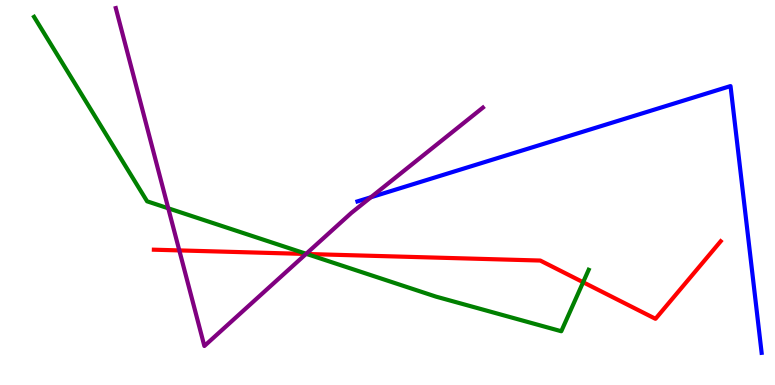[{'lines': ['blue', 'red'], 'intersections': []}, {'lines': ['green', 'red'], 'intersections': [{'x': 3.96, 'y': 3.4}, {'x': 7.52, 'y': 2.67}]}, {'lines': ['purple', 'red'], 'intersections': [{'x': 2.31, 'y': 3.5}, {'x': 3.95, 'y': 3.4}]}, {'lines': ['blue', 'green'], 'intersections': []}, {'lines': ['blue', 'purple'], 'intersections': [{'x': 4.79, 'y': 4.88}]}, {'lines': ['green', 'purple'], 'intersections': [{'x': 2.17, 'y': 4.59}, {'x': 3.95, 'y': 3.41}]}]